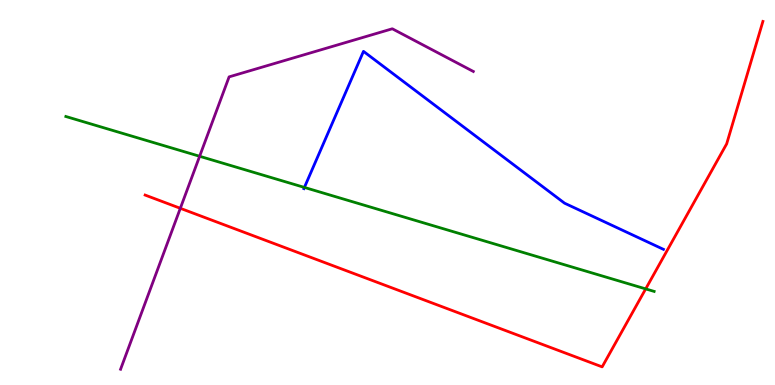[{'lines': ['blue', 'red'], 'intersections': []}, {'lines': ['green', 'red'], 'intersections': [{'x': 8.33, 'y': 2.5}]}, {'lines': ['purple', 'red'], 'intersections': [{'x': 2.33, 'y': 4.59}]}, {'lines': ['blue', 'green'], 'intersections': [{'x': 3.93, 'y': 5.13}]}, {'lines': ['blue', 'purple'], 'intersections': []}, {'lines': ['green', 'purple'], 'intersections': [{'x': 2.58, 'y': 5.94}]}]